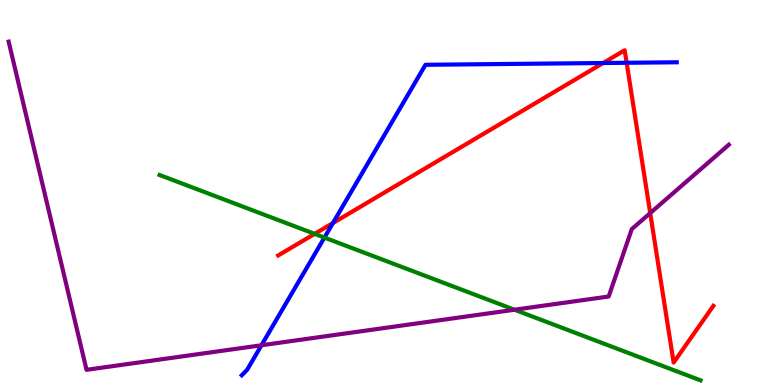[{'lines': ['blue', 'red'], 'intersections': [{'x': 4.3, 'y': 4.21}, {'x': 7.78, 'y': 8.36}, {'x': 8.09, 'y': 8.37}]}, {'lines': ['green', 'red'], 'intersections': [{'x': 4.06, 'y': 3.93}]}, {'lines': ['purple', 'red'], 'intersections': [{'x': 8.39, 'y': 4.47}]}, {'lines': ['blue', 'green'], 'intersections': [{'x': 4.19, 'y': 3.83}]}, {'lines': ['blue', 'purple'], 'intersections': [{'x': 3.37, 'y': 1.03}]}, {'lines': ['green', 'purple'], 'intersections': [{'x': 6.64, 'y': 1.95}]}]